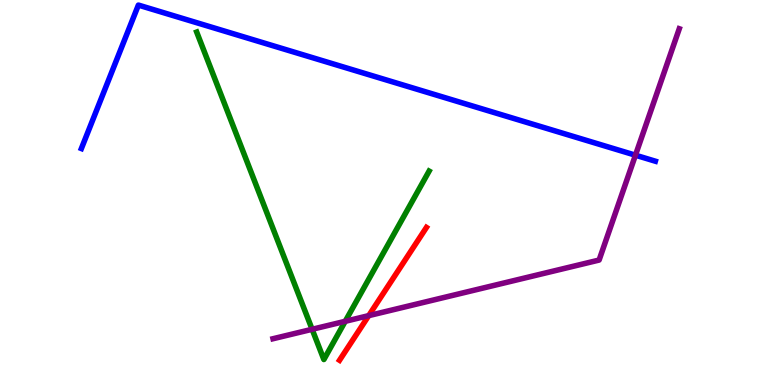[{'lines': ['blue', 'red'], 'intersections': []}, {'lines': ['green', 'red'], 'intersections': []}, {'lines': ['purple', 'red'], 'intersections': [{'x': 4.76, 'y': 1.8}]}, {'lines': ['blue', 'green'], 'intersections': []}, {'lines': ['blue', 'purple'], 'intersections': [{'x': 8.2, 'y': 5.97}]}, {'lines': ['green', 'purple'], 'intersections': [{'x': 4.03, 'y': 1.45}, {'x': 4.45, 'y': 1.65}]}]